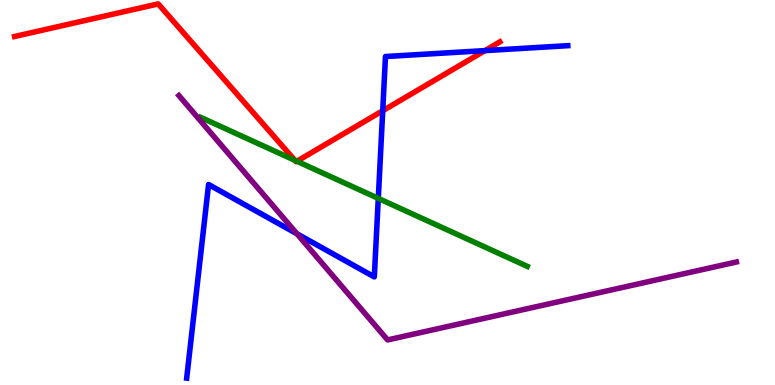[{'lines': ['blue', 'red'], 'intersections': [{'x': 4.94, 'y': 7.12}, {'x': 6.26, 'y': 8.69}]}, {'lines': ['green', 'red'], 'intersections': [{'x': 3.81, 'y': 5.83}, {'x': 3.83, 'y': 5.81}]}, {'lines': ['purple', 'red'], 'intersections': []}, {'lines': ['blue', 'green'], 'intersections': [{'x': 4.88, 'y': 4.85}]}, {'lines': ['blue', 'purple'], 'intersections': [{'x': 3.83, 'y': 3.93}]}, {'lines': ['green', 'purple'], 'intersections': []}]